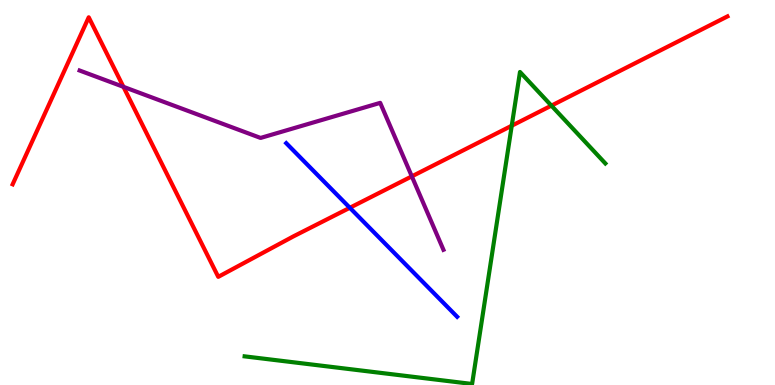[{'lines': ['blue', 'red'], 'intersections': [{'x': 4.51, 'y': 4.6}]}, {'lines': ['green', 'red'], 'intersections': [{'x': 6.6, 'y': 6.73}, {'x': 7.11, 'y': 7.26}]}, {'lines': ['purple', 'red'], 'intersections': [{'x': 1.59, 'y': 7.74}, {'x': 5.31, 'y': 5.42}]}, {'lines': ['blue', 'green'], 'intersections': []}, {'lines': ['blue', 'purple'], 'intersections': []}, {'lines': ['green', 'purple'], 'intersections': []}]